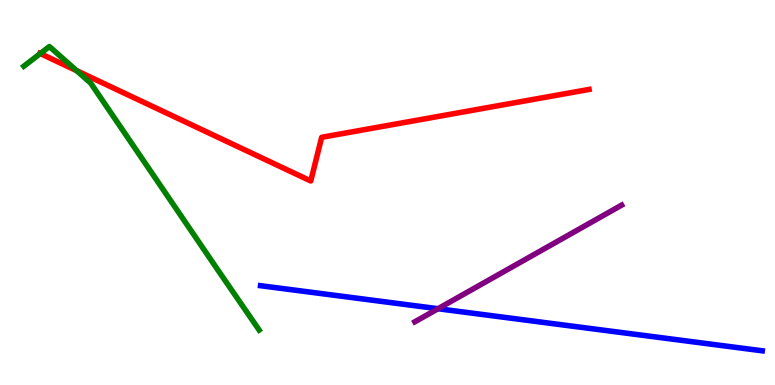[{'lines': ['blue', 'red'], 'intersections': []}, {'lines': ['green', 'red'], 'intersections': [{'x': 0.52, 'y': 8.61}, {'x': 0.989, 'y': 8.16}]}, {'lines': ['purple', 'red'], 'intersections': []}, {'lines': ['blue', 'green'], 'intersections': []}, {'lines': ['blue', 'purple'], 'intersections': [{'x': 5.65, 'y': 1.98}]}, {'lines': ['green', 'purple'], 'intersections': []}]